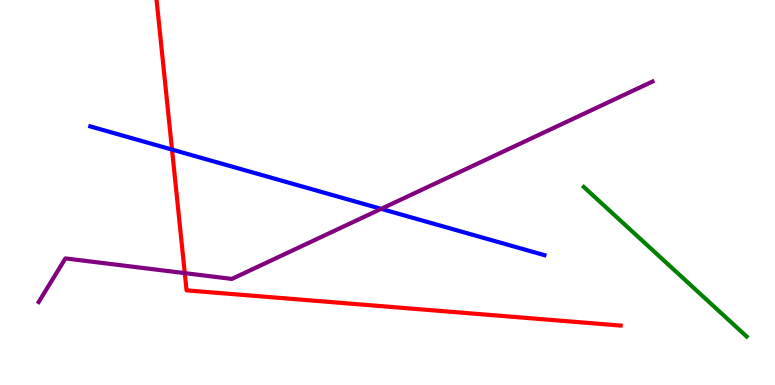[{'lines': ['blue', 'red'], 'intersections': [{'x': 2.22, 'y': 6.11}]}, {'lines': ['green', 'red'], 'intersections': []}, {'lines': ['purple', 'red'], 'intersections': [{'x': 2.38, 'y': 2.91}]}, {'lines': ['blue', 'green'], 'intersections': []}, {'lines': ['blue', 'purple'], 'intersections': [{'x': 4.92, 'y': 4.58}]}, {'lines': ['green', 'purple'], 'intersections': []}]